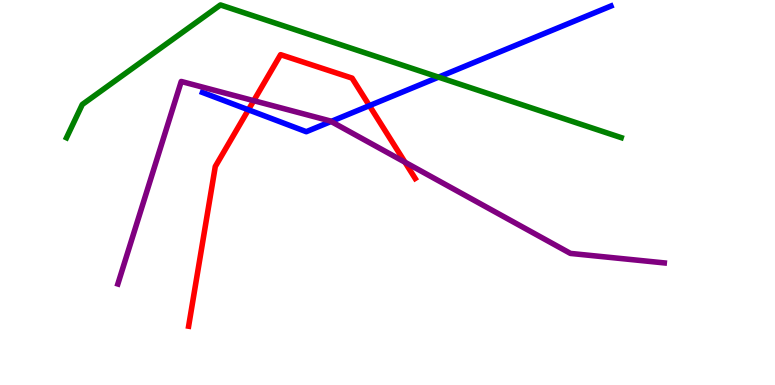[{'lines': ['blue', 'red'], 'intersections': [{'x': 3.21, 'y': 7.15}, {'x': 4.77, 'y': 7.26}]}, {'lines': ['green', 'red'], 'intersections': []}, {'lines': ['purple', 'red'], 'intersections': [{'x': 3.27, 'y': 7.39}, {'x': 5.23, 'y': 5.79}]}, {'lines': ['blue', 'green'], 'intersections': [{'x': 5.66, 'y': 8.0}]}, {'lines': ['blue', 'purple'], 'intersections': [{'x': 4.27, 'y': 6.84}]}, {'lines': ['green', 'purple'], 'intersections': []}]